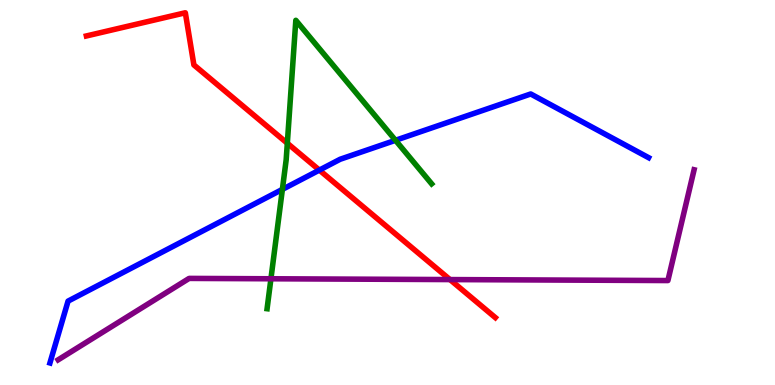[{'lines': ['blue', 'red'], 'intersections': [{'x': 4.12, 'y': 5.58}]}, {'lines': ['green', 'red'], 'intersections': [{'x': 3.71, 'y': 6.28}]}, {'lines': ['purple', 'red'], 'intersections': [{'x': 5.81, 'y': 2.74}]}, {'lines': ['blue', 'green'], 'intersections': [{'x': 3.64, 'y': 5.08}, {'x': 5.1, 'y': 6.36}]}, {'lines': ['blue', 'purple'], 'intersections': []}, {'lines': ['green', 'purple'], 'intersections': [{'x': 3.5, 'y': 2.76}]}]